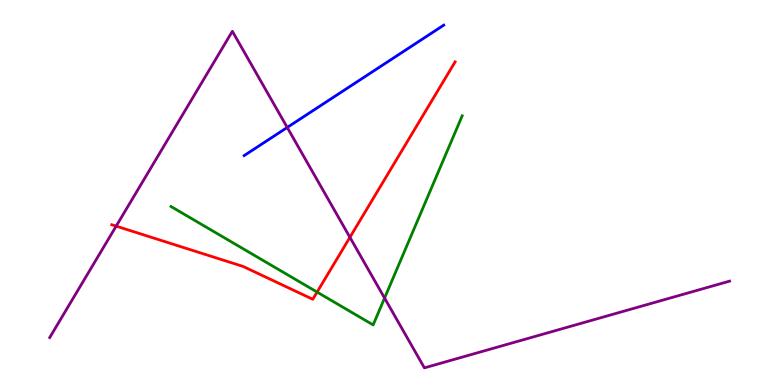[{'lines': ['blue', 'red'], 'intersections': []}, {'lines': ['green', 'red'], 'intersections': [{'x': 4.09, 'y': 2.41}]}, {'lines': ['purple', 'red'], 'intersections': [{'x': 1.5, 'y': 4.13}, {'x': 4.52, 'y': 3.84}]}, {'lines': ['blue', 'green'], 'intersections': []}, {'lines': ['blue', 'purple'], 'intersections': [{'x': 3.71, 'y': 6.69}]}, {'lines': ['green', 'purple'], 'intersections': [{'x': 4.96, 'y': 2.26}]}]